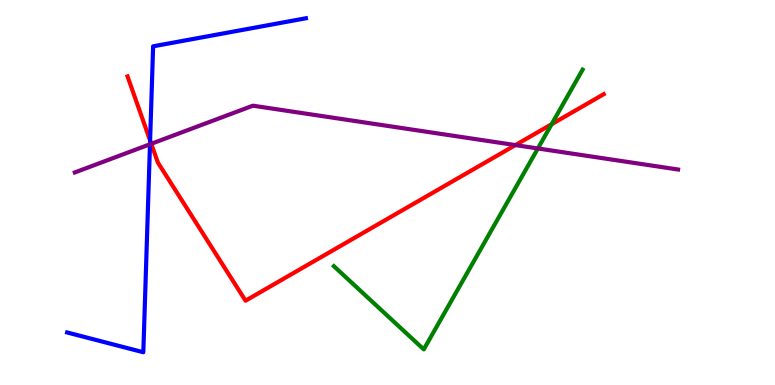[{'lines': ['blue', 'red'], 'intersections': [{'x': 1.94, 'y': 6.35}]}, {'lines': ['green', 'red'], 'intersections': [{'x': 7.12, 'y': 6.77}]}, {'lines': ['purple', 'red'], 'intersections': [{'x': 1.95, 'y': 6.27}, {'x': 6.65, 'y': 6.23}]}, {'lines': ['blue', 'green'], 'intersections': []}, {'lines': ['blue', 'purple'], 'intersections': [{'x': 1.94, 'y': 6.25}]}, {'lines': ['green', 'purple'], 'intersections': [{'x': 6.94, 'y': 6.14}]}]